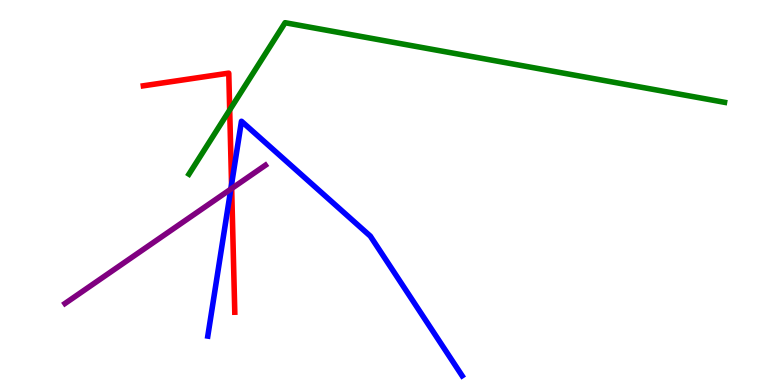[{'lines': ['blue', 'red'], 'intersections': [{'x': 2.99, 'y': 5.21}]}, {'lines': ['green', 'red'], 'intersections': [{'x': 2.96, 'y': 7.14}]}, {'lines': ['purple', 'red'], 'intersections': [{'x': 2.99, 'y': 5.1}]}, {'lines': ['blue', 'green'], 'intersections': []}, {'lines': ['blue', 'purple'], 'intersections': [{'x': 2.98, 'y': 5.09}]}, {'lines': ['green', 'purple'], 'intersections': []}]